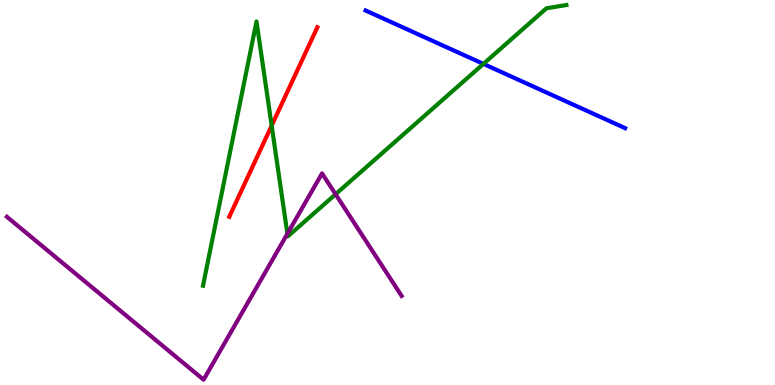[{'lines': ['blue', 'red'], 'intersections': []}, {'lines': ['green', 'red'], 'intersections': [{'x': 3.51, 'y': 6.74}]}, {'lines': ['purple', 'red'], 'intersections': []}, {'lines': ['blue', 'green'], 'intersections': [{'x': 6.24, 'y': 8.34}]}, {'lines': ['blue', 'purple'], 'intersections': []}, {'lines': ['green', 'purple'], 'intersections': [{'x': 3.71, 'y': 3.93}, {'x': 4.33, 'y': 4.95}]}]